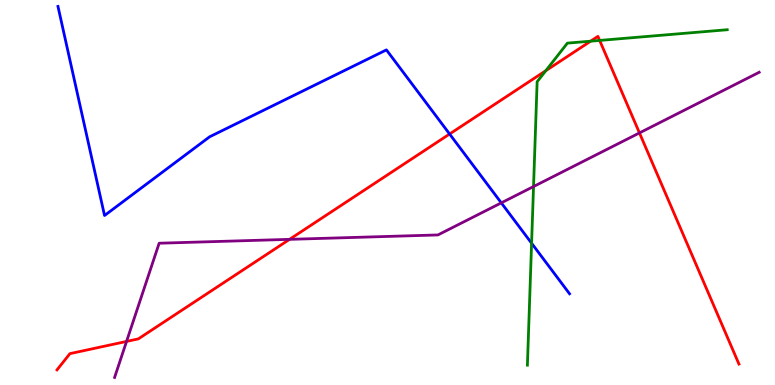[{'lines': ['blue', 'red'], 'intersections': [{'x': 5.8, 'y': 6.52}]}, {'lines': ['green', 'red'], 'intersections': [{'x': 7.04, 'y': 8.16}, {'x': 7.62, 'y': 8.93}, {'x': 7.74, 'y': 8.95}]}, {'lines': ['purple', 'red'], 'intersections': [{'x': 1.63, 'y': 1.13}, {'x': 3.74, 'y': 3.78}, {'x': 8.25, 'y': 6.55}]}, {'lines': ['blue', 'green'], 'intersections': [{'x': 6.86, 'y': 3.68}]}, {'lines': ['blue', 'purple'], 'intersections': [{'x': 6.47, 'y': 4.73}]}, {'lines': ['green', 'purple'], 'intersections': [{'x': 6.88, 'y': 5.15}]}]